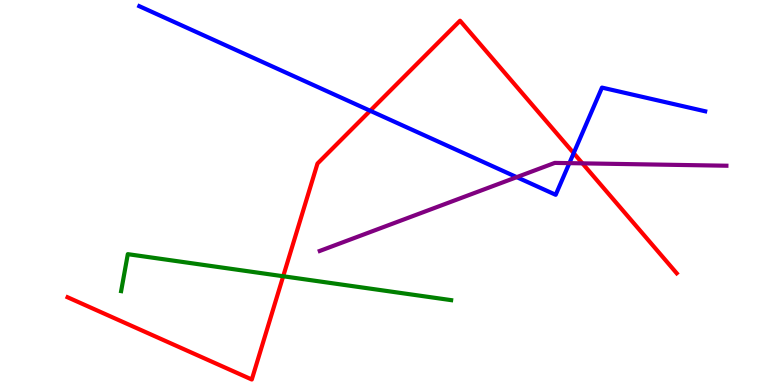[{'lines': ['blue', 'red'], 'intersections': [{'x': 4.78, 'y': 7.12}, {'x': 7.4, 'y': 6.02}]}, {'lines': ['green', 'red'], 'intersections': [{'x': 3.65, 'y': 2.82}]}, {'lines': ['purple', 'red'], 'intersections': [{'x': 7.52, 'y': 5.76}]}, {'lines': ['blue', 'green'], 'intersections': []}, {'lines': ['blue', 'purple'], 'intersections': [{'x': 6.67, 'y': 5.4}, {'x': 7.35, 'y': 5.76}]}, {'lines': ['green', 'purple'], 'intersections': []}]